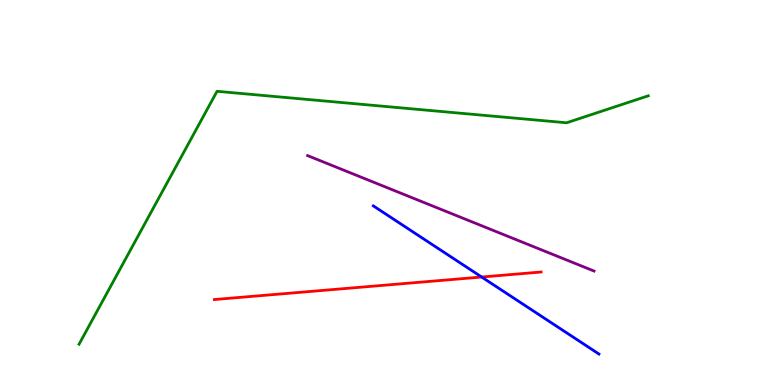[{'lines': ['blue', 'red'], 'intersections': [{'x': 6.22, 'y': 2.8}]}, {'lines': ['green', 'red'], 'intersections': []}, {'lines': ['purple', 'red'], 'intersections': []}, {'lines': ['blue', 'green'], 'intersections': []}, {'lines': ['blue', 'purple'], 'intersections': []}, {'lines': ['green', 'purple'], 'intersections': []}]